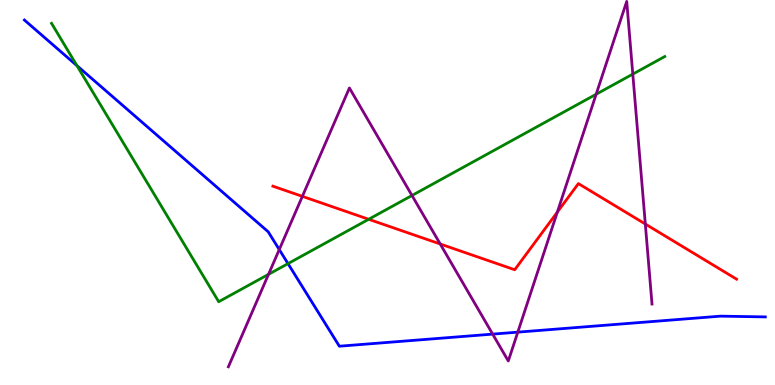[{'lines': ['blue', 'red'], 'intersections': []}, {'lines': ['green', 'red'], 'intersections': [{'x': 4.76, 'y': 4.3}]}, {'lines': ['purple', 'red'], 'intersections': [{'x': 3.9, 'y': 4.9}, {'x': 5.68, 'y': 3.66}, {'x': 7.19, 'y': 4.49}, {'x': 8.33, 'y': 4.18}]}, {'lines': ['blue', 'green'], 'intersections': [{'x': 0.993, 'y': 8.29}, {'x': 3.72, 'y': 3.15}]}, {'lines': ['blue', 'purple'], 'intersections': [{'x': 3.6, 'y': 3.52}, {'x': 6.36, 'y': 1.32}, {'x': 6.68, 'y': 1.37}]}, {'lines': ['green', 'purple'], 'intersections': [{'x': 3.46, 'y': 2.87}, {'x': 5.32, 'y': 4.92}, {'x': 7.69, 'y': 7.55}, {'x': 8.17, 'y': 8.08}]}]